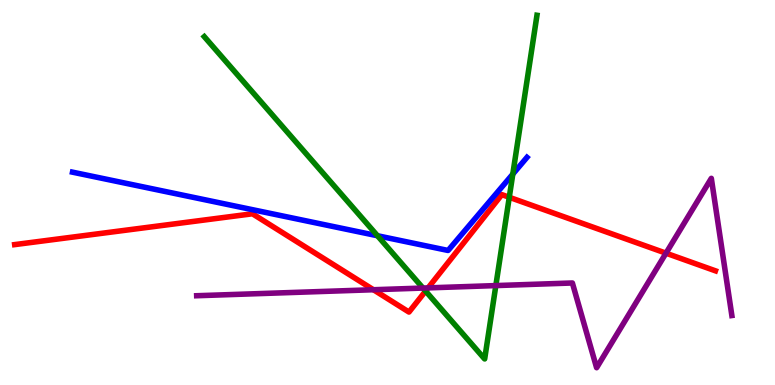[{'lines': ['blue', 'red'], 'intersections': []}, {'lines': ['green', 'red'], 'intersections': [{'x': 5.49, 'y': 2.44}, {'x': 6.57, 'y': 4.88}]}, {'lines': ['purple', 'red'], 'intersections': [{'x': 4.82, 'y': 2.47}, {'x': 5.52, 'y': 2.52}, {'x': 8.59, 'y': 3.42}]}, {'lines': ['blue', 'green'], 'intersections': [{'x': 4.87, 'y': 3.88}, {'x': 6.62, 'y': 5.48}]}, {'lines': ['blue', 'purple'], 'intersections': []}, {'lines': ['green', 'purple'], 'intersections': [{'x': 5.46, 'y': 2.52}, {'x': 6.4, 'y': 2.58}]}]